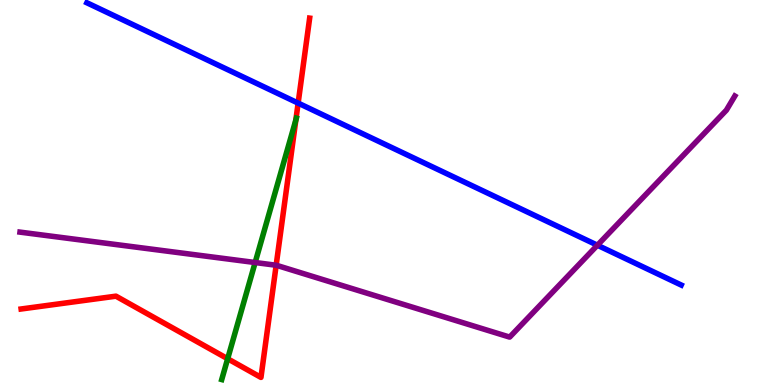[{'lines': ['blue', 'red'], 'intersections': [{'x': 3.85, 'y': 7.32}]}, {'lines': ['green', 'red'], 'intersections': [{'x': 2.94, 'y': 0.682}, {'x': 3.82, 'y': 6.88}]}, {'lines': ['purple', 'red'], 'intersections': [{'x': 3.56, 'y': 3.11}]}, {'lines': ['blue', 'green'], 'intersections': []}, {'lines': ['blue', 'purple'], 'intersections': [{'x': 7.71, 'y': 3.63}]}, {'lines': ['green', 'purple'], 'intersections': [{'x': 3.29, 'y': 3.18}]}]